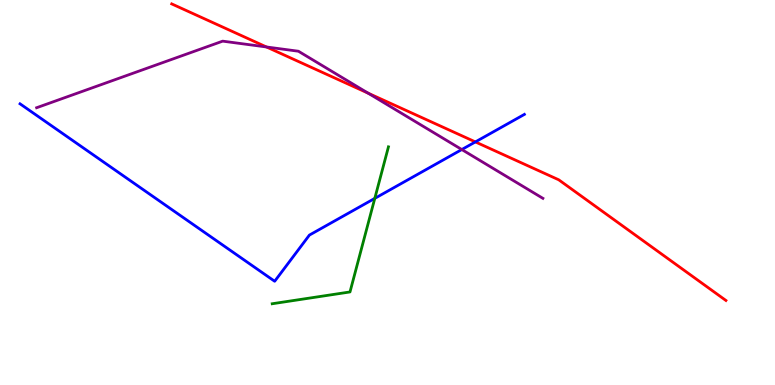[{'lines': ['blue', 'red'], 'intersections': [{'x': 6.13, 'y': 6.31}]}, {'lines': ['green', 'red'], 'intersections': []}, {'lines': ['purple', 'red'], 'intersections': [{'x': 3.44, 'y': 8.78}, {'x': 4.75, 'y': 7.58}]}, {'lines': ['blue', 'green'], 'intersections': [{'x': 4.84, 'y': 4.85}]}, {'lines': ['blue', 'purple'], 'intersections': [{'x': 5.96, 'y': 6.12}]}, {'lines': ['green', 'purple'], 'intersections': []}]